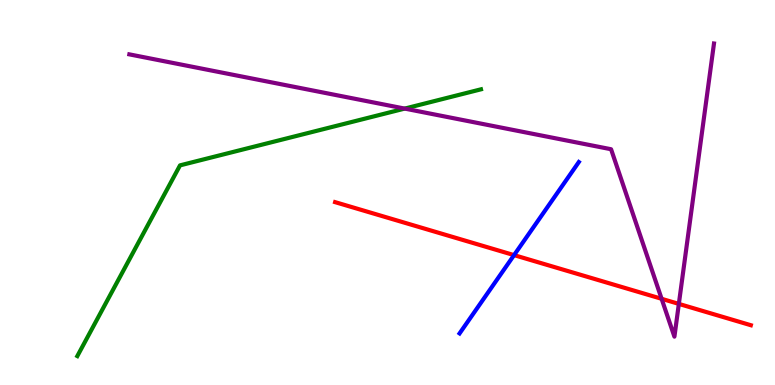[{'lines': ['blue', 'red'], 'intersections': [{'x': 6.63, 'y': 3.37}]}, {'lines': ['green', 'red'], 'intersections': []}, {'lines': ['purple', 'red'], 'intersections': [{'x': 8.54, 'y': 2.24}, {'x': 8.76, 'y': 2.11}]}, {'lines': ['blue', 'green'], 'intersections': []}, {'lines': ['blue', 'purple'], 'intersections': []}, {'lines': ['green', 'purple'], 'intersections': [{'x': 5.22, 'y': 7.18}]}]